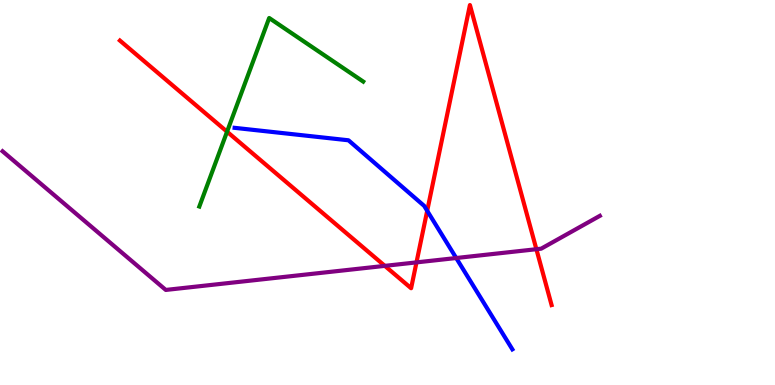[{'lines': ['blue', 'red'], 'intersections': [{'x': 5.51, 'y': 4.52}]}, {'lines': ['green', 'red'], 'intersections': [{'x': 2.93, 'y': 6.58}]}, {'lines': ['purple', 'red'], 'intersections': [{'x': 4.97, 'y': 3.09}, {'x': 5.37, 'y': 3.18}, {'x': 6.92, 'y': 3.53}]}, {'lines': ['blue', 'green'], 'intersections': []}, {'lines': ['blue', 'purple'], 'intersections': [{'x': 5.89, 'y': 3.3}]}, {'lines': ['green', 'purple'], 'intersections': []}]